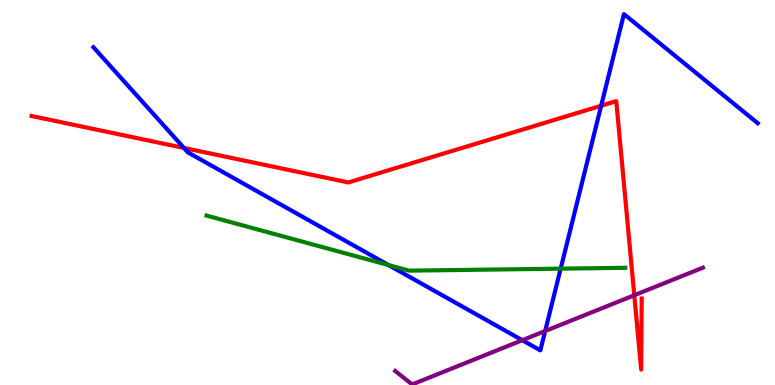[{'lines': ['blue', 'red'], 'intersections': [{'x': 2.37, 'y': 6.16}, {'x': 7.76, 'y': 7.25}]}, {'lines': ['green', 'red'], 'intersections': []}, {'lines': ['purple', 'red'], 'intersections': [{'x': 8.18, 'y': 2.33}]}, {'lines': ['blue', 'green'], 'intersections': [{'x': 5.01, 'y': 3.12}, {'x': 7.23, 'y': 3.02}]}, {'lines': ['blue', 'purple'], 'intersections': [{'x': 6.74, 'y': 1.16}, {'x': 7.03, 'y': 1.4}]}, {'lines': ['green', 'purple'], 'intersections': []}]